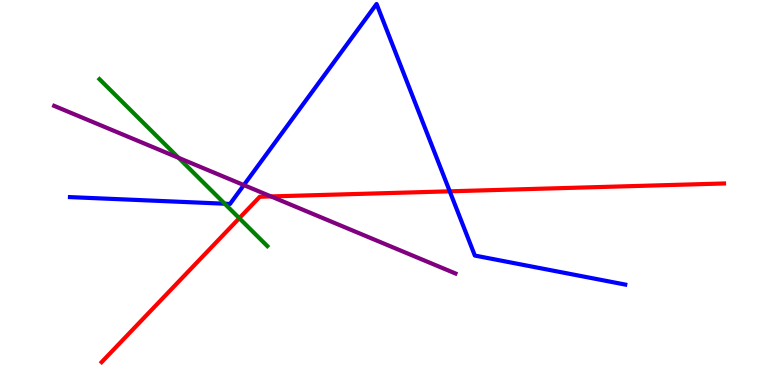[{'lines': ['blue', 'red'], 'intersections': [{'x': 5.8, 'y': 5.03}]}, {'lines': ['green', 'red'], 'intersections': [{'x': 3.09, 'y': 4.33}]}, {'lines': ['purple', 'red'], 'intersections': [{'x': 3.5, 'y': 4.9}]}, {'lines': ['blue', 'green'], 'intersections': [{'x': 2.9, 'y': 4.71}]}, {'lines': ['blue', 'purple'], 'intersections': [{'x': 3.15, 'y': 5.19}]}, {'lines': ['green', 'purple'], 'intersections': [{'x': 2.3, 'y': 5.9}]}]